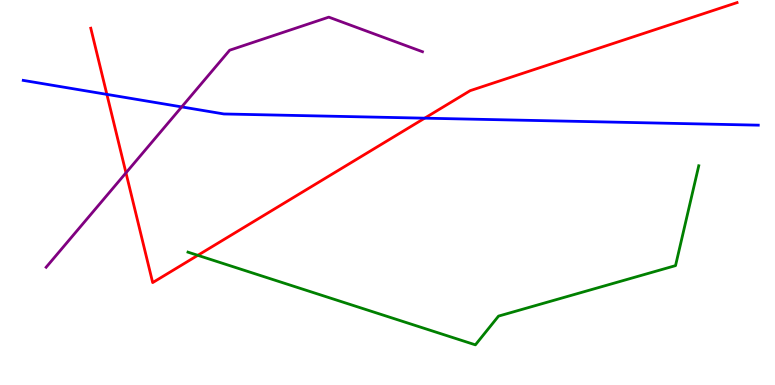[{'lines': ['blue', 'red'], 'intersections': [{'x': 1.38, 'y': 7.55}, {'x': 5.48, 'y': 6.93}]}, {'lines': ['green', 'red'], 'intersections': [{'x': 2.55, 'y': 3.37}]}, {'lines': ['purple', 'red'], 'intersections': [{'x': 1.63, 'y': 5.51}]}, {'lines': ['blue', 'green'], 'intersections': []}, {'lines': ['blue', 'purple'], 'intersections': [{'x': 2.34, 'y': 7.22}]}, {'lines': ['green', 'purple'], 'intersections': []}]